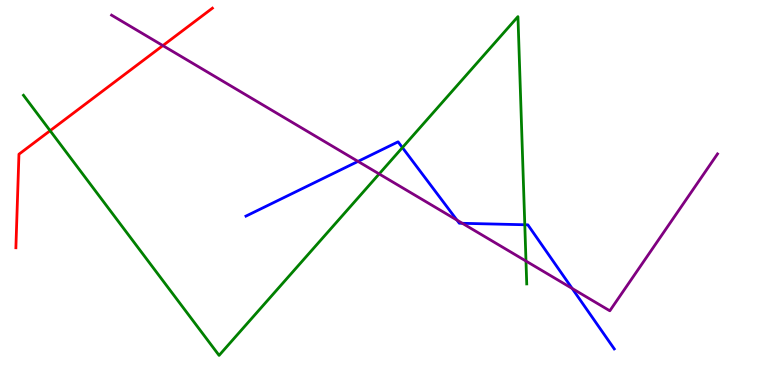[{'lines': ['blue', 'red'], 'intersections': []}, {'lines': ['green', 'red'], 'intersections': [{'x': 0.647, 'y': 6.61}]}, {'lines': ['purple', 'red'], 'intersections': [{'x': 2.1, 'y': 8.82}]}, {'lines': ['blue', 'green'], 'intersections': [{'x': 5.19, 'y': 6.17}, {'x': 6.77, 'y': 4.16}]}, {'lines': ['blue', 'purple'], 'intersections': [{'x': 4.62, 'y': 5.81}, {'x': 5.9, 'y': 4.28}, {'x': 5.97, 'y': 4.2}, {'x': 7.38, 'y': 2.51}]}, {'lines': ['green', 'purple'], 'intersections': [{'x': 4.89, 'y': 5.48}, {'x': 6.79, 'y': 3.22}]}]